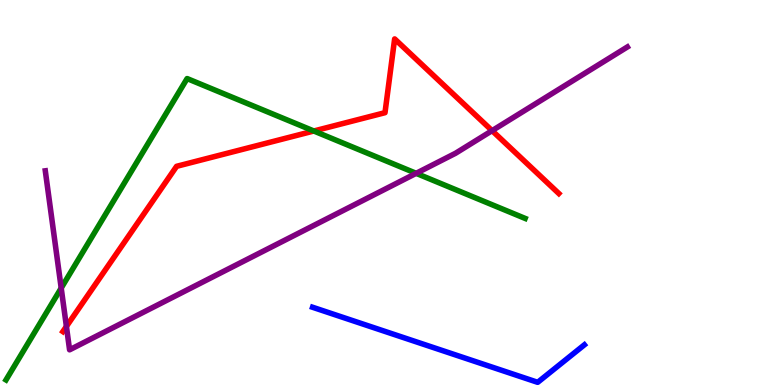[{'lines': ['blue', 'red'], 'intersections': []}, {'lines': ['green', 'red'], 'intersections': [{'x': 4.05, 'y': 6.6}]}, {'lines': ['purple', 'red'], 'intersections': [{'x': 0.857, 'y': 1.52}, {'x': 6.35, 'y': 6.61}]}, {'lines': ['blue', 'green'], 'intersections': []}, {'lines': ['blue', 'purple'], 'intersections': []}, {'lines': ['green', 'purple'], 'intersections': [{'x': 0.79, 'y': 2.52}, {'x': 5.37, 'y': 5.5}]}]